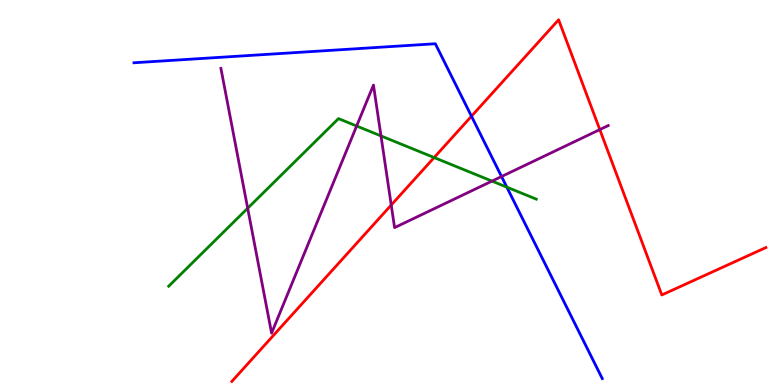[{'lines': ['blue', 'red'], 'intersections': [{'x': 6.08, 'y': 6.98}]}, {'lines': ['green', 'red'], 'intersections': [{'x': 5.6, 'y': 5.91}]}, {'lines': ['purple', 'red'], 'intersections': [{'x': 5.05, 'y': 4.67}, {'x': 7.74, 'y': 6.63}]}, {'lines': ['blue', 'green'], 'intersections': [{'x': 6.54, 'y': 5.14}]}, {'lines': ['blue', 'purple'], 'intersections': [{'x': 6.47, 'y': 5.41}]}, {'lines': ['green', 'purple'], 'intersections': [{'x': 3.2, 'y': 4.59}, {'x': 4.6, 'y': 6.73}, {'x': 4.92, 'y': 6.47}, {'x': 6.35, 'y': 5.3}]}]